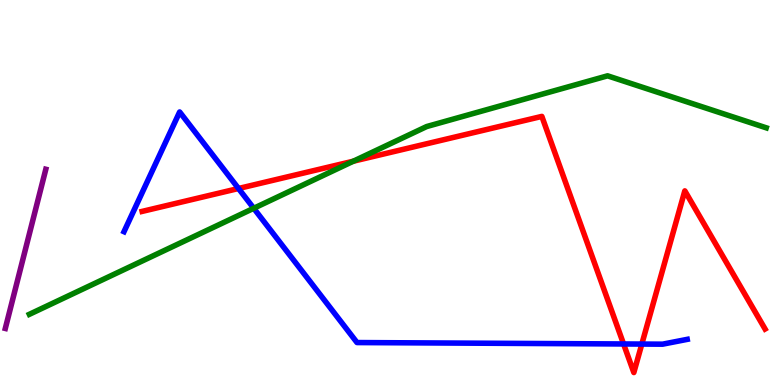[{'lines': ['blue', 'red'], 'intersections': [{'x': 3.08, 'y': 5.1}, {'x': 8.05, 'y': 1.07}, {'x': 8.28, 'y': 1.06}]}, {'lines': ['green', 'red'], 'intersections': [{'x': 4.56, 'y': 5.81}]}, {'lines': ['purple', 'red'], 'intersections': []}, {'lines': ['blue', 'green'], 'intersections': [{'x': 3.27, 'y': 4.59}]}, {'lines': ['blue', 'purple'], 'intersections': []}, {'lines': ['green', 'purple'], 'intersections': []}]